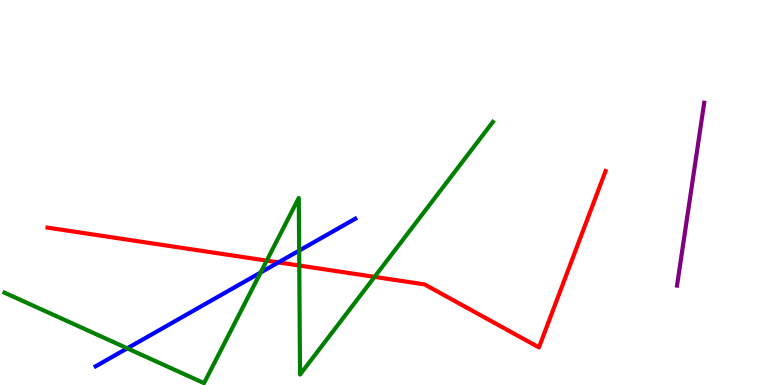[{'lines': ['blue', 'red'], 'intersections': [{'x': 3.59, 'y': 3.18}]}, {'lines': ['green', 'red'], 'intersections': [{'x': 3.44, 'y': 3.23}, {'x': 3.86, 'y': 3.1}, {'x': 4.83, 'y': 2.81}]}, {'lines': ['purple', 'red'], 'intersections': []}, {'lines': ['blue', 'green'], 'intersections': [{'x': 1.64, 'y': 0.953}, {'x': 3.36, 'y': 2.92}, {'x': 3.86, 'y': 3.49}]}, {'lines': ['blue', 'purple'], 'intersections': []}, {'lines': ['green', 'purple'], 'intersections': []}]